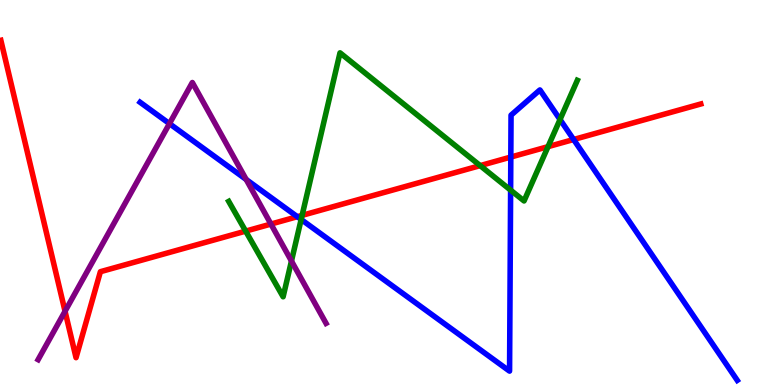[{'lines': ['blue', 'red'], 'intersections': [{'x': 3.84, 'y': 4.37}, {'x': 6.59, 'y': 5.92}, {'x': 7.4, 'y': 6.38}]}, {'lines': ['green', 'red'], 'intersections': [{'x': 3.17, 'y': 4.0}, {'x': 3.9, 'y': 4.41}, {'x': 6.2, 'y': 5.7}, {'x': 7.07, 'y': 6.19}]}, {'lines': ['purple', 'red'], 'intersections': [{'x': 0.839, 'y': 1.92}, {'x': 3.5, 'y': 4.18}]}, {'lines': ['blue', 'green'], 'intersections': [{'x': 3.89, 'y': 4.3}, {'x': 6.59, 'y': 5.06}, {'x': 7.23, 'y': 6.9}]}, {'lines': ['blue', 'purple'], 'intersections': [{'x': 2.19, 'y': 6.79}, {'x': 3.18, 'y': 5.34}]}, {'lines': ['green', 'purple'], 'intersections': [{'x': 3.76, 'y': 3.22}]}]